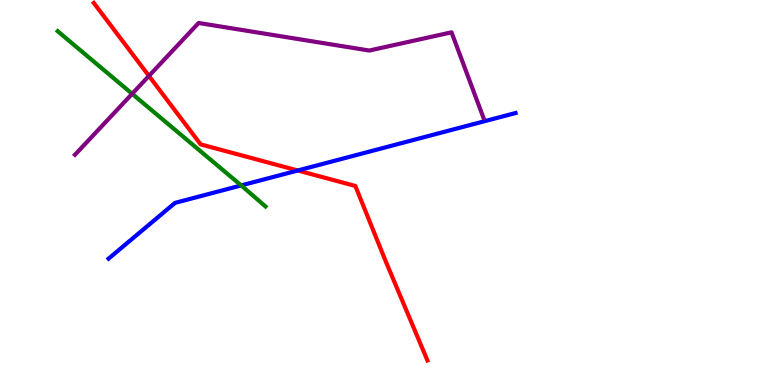[{'lines': ['blue', 'red'], 'intersections': [{'x': 3.84, 'y': 5.57}]}, {'lines': ['green', 'red'], 'intersections': []}, {'lines': ['purple', 'red'], 'intersections': [{'x': 1.92, 'y': 8.03}]}, {'lines': ['blue', 'green'], 'intersections': [{'x': 3.11, 'y': 5.18}]}, {'lines': ['blue', 'purple'], 'intersections': []}, {'lines': ['green', 'purple'], 'intersections': [{'x': 1.71, 'y': 7.56}]}]